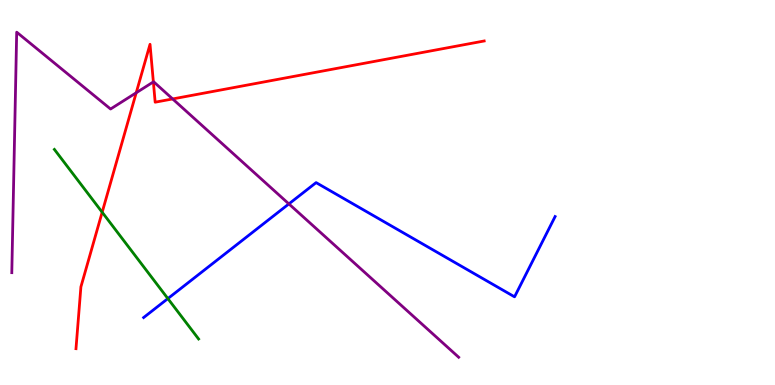[{'lines': ['blue', 'red'], 'intersections': []}, {'lines': ['green', 'red'], 'intersections': [{'x': 1.32, 'y': 4.49}]}, {'lines': ['purple', 'red'], 'intersections': [{'x': 1.76, 'y': 7.59}, {'x': 1.98, 'y': 7.87}, {'x': 2.23, 'y': 7.43}]}, {'lines': ['blue', 'green'], 'intersections': [{'x': 2.17, 'y': 2.24}]}, {'lines': ['blue', 'purple'], 'intersections': [{'x': 3.73, 'y': 4.7}]}, {'lines': ['green', 'purple'], 'intersections': []}]